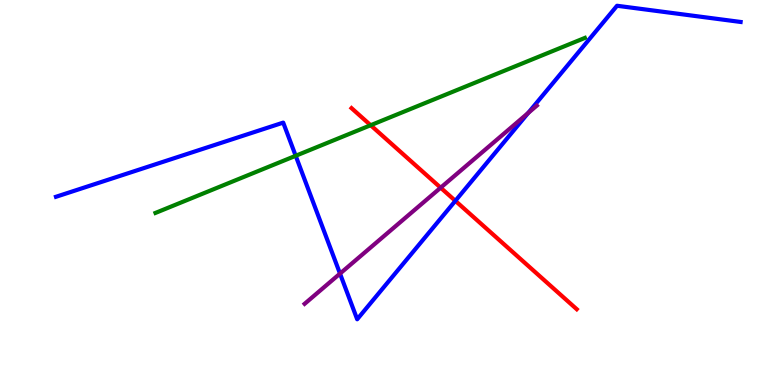[{'lines': ['blue', 'red'], 'intersections': [{'x': 5.88, 'y': 4.78}]}, {'lines': ['green', 'red'], 'intersections': [{'x': 4.78, 'y': 6.75}]}, {'lines': ['purple', 'red'], 'intersections': [{'x': 5.69, 'y': 5.12}]}, {'lines': ['blue', 'green'], 'intersections': [{'x': 3.82, 'y': 5.95}]}, {'lines': ['blue', 'purple'], 'intersections': [{'x': 4.39, 'y': 2.89}, {'x': 6.81, 'y': 7.07}]}, {'lines': ['green', 'purple'], 'intersections': []}]